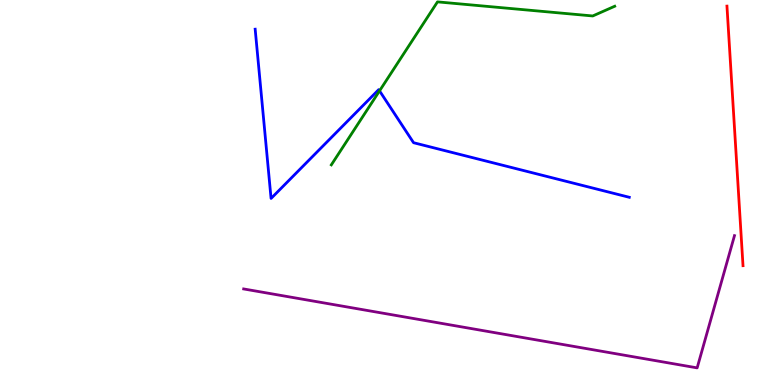[{'lines': ['blue', 'red'], 'intersections': []}, {'lines': ['green', 'red'], 'intersections': []}, {'lines': ['purple', 'red'], 'intersections': []}, {'lines': ['blue', 'green'], 'intersections': [{'x': 4.9, 'y': 7.64}]}, {'lines': ['blue', 'purple'], 'intersections': []}, {'lines': ['green', 'purple'], 'intersections': []}]